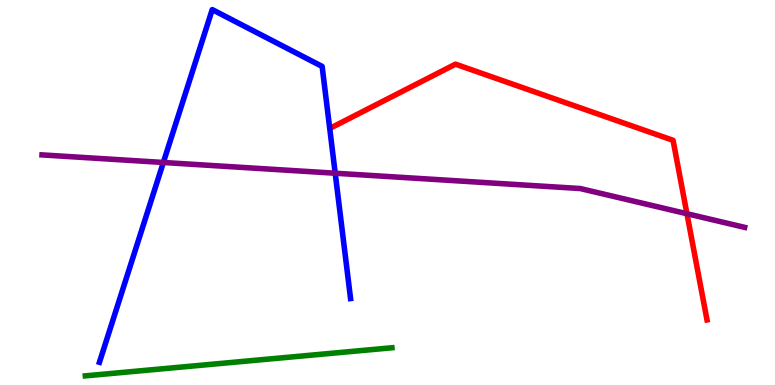[{'lines': ['blue', 'red'], 'intersections': []}, {'lines': ['green', 'red'], 'intersections': []}, {'lines': ['purple', 'red'], 'intersections': [{'x': 8.86, 'y': 4.45}]}, {'lines': ['blue', 'green'], 'intersections': []}, {'lines': ['blue', 'purple'], 'intersections': [{'x': 2.11, 'y': 5.78}, {'x': 4.33, 'y': 5.5}]}, {'lines': ['green', 'purple'], 'intersections': []}]